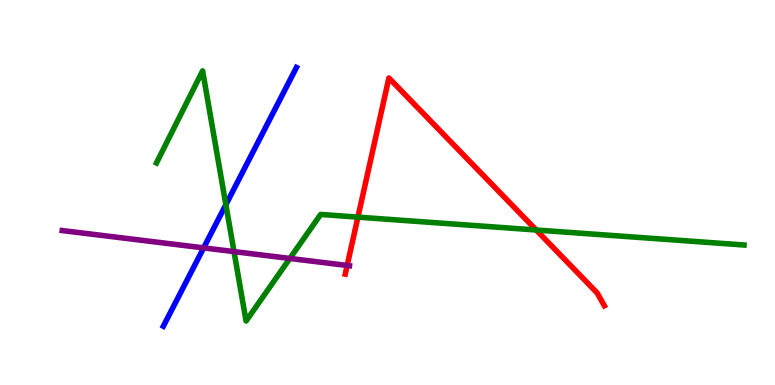[{'lines': ['blue', 'red'], 'intersections': []}, {'lines': ['green', 'red'], 'intersections': [{'x': 4.62, 'y': 4.36}, {'x': 6.92, 'y': 4.03}]}, {'lines': ['purple', 'red'], 'intersections': [{'x': 4.48, 'y': 3.1}]}, {'lines': ['blue', 'green'], 'intersections': [{'x': 2.91, 'y': 4.68}]}, {'lines': ['blue', 'purple'], 'intersections': [{'x': 2.63, 'y': 3.56}]}, {'lines': ['green', 'purple'], 'intersections': [{'x': 3.02, 'y': 3.46}, {'x': 3.74, 'y': 3.29}]}]